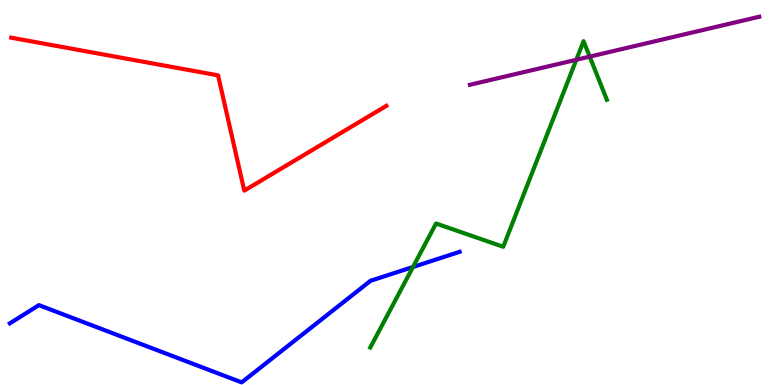[{'lines': ['blue', 'red'], 'intersections': []}, {'lines': ['green', 'red'], 'intersections': []}, {'lines': ['purple', 'red'], 'intersections': []}, {'lines': ['blue', 'green'], 'intersections': [{'x': 5.33, 'y': 3.07}]}, {'lines': ['blue', 'purple'], 'intersections': []}, {'lines': ['green', 'purple'], 'intersections': [{'x': 7.44, 'y': 8.45}, {'x': 7.61, 'y': 8.53}]}]